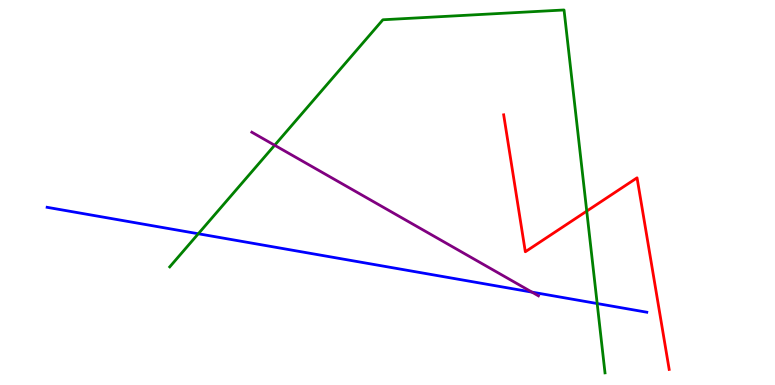[{'lines': ['blue', 'red'], 'intersections': []}, {'lines': ['green', 'red'], 'intersections': [{'x': 7.57, 'y': 4.52}]}, {'lines': ['purple', 'red'], 'intersections': []}, {'lines': ['blue', 'green'], 'intersections': [{'x': 2.56, 'y': 3.93}, {'x': 7.71, 'y': 2.12}]}, {'lines': ['blue', 'purple'], 'intersections': [{'x': 6.86, 'y': 2.41}]}, {'lines': ['green', 'purple'], 'intersections': [{'x': 3.54, 'y': 6.23}]}]